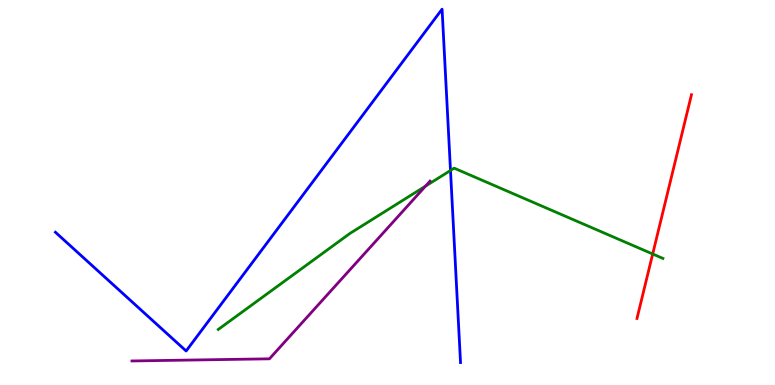[{'lines': ['blue', 'red'], 'intersections': []}, {'lines': ['green', 'red'], 'intersections': [{'x': 8.42, 'y': 3.4}]}, {'lines': ['purple', 'red'], 'intersections': []}, {'lines': ['blue', 'green'], 'intersections': [{'x': 5.81, 'y': 5.57}]}, {'lines': ['blue', 'purple'], 'intersections': []}, {'lines': ['green', 'purple'], 'intersections': [{'x': 5.49, 'y': 5.17}]}]